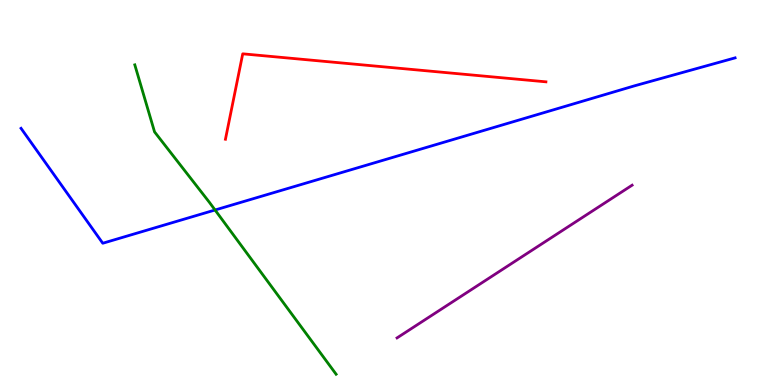[{'lines': ['blue', 'red'], 'intersections': []}, {'lines': ['green', 'red'], 'intersections': []}, {'lines': ['purple', 'red'], 'intersections': []}, {'lines': ['blue', 'green'], 'intersections': [{'x': 2.77, 'y': 4.55}]}, {'lines': ['blue', 'purple'], 'intersections': []}, {'lines': ['green', 'purple'], 'intersections': []}]